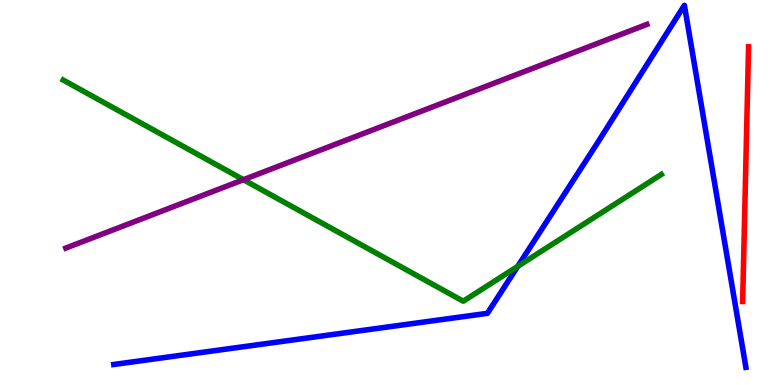[{'lines': ['blue', 'red'], 'intersections': []}, {'lines': ['green', 'red'], 'intersections': []}, {'lines': ['purple', 'red'], 'intersections': []}, {'lines': ['blue', 'green'], 'intersections': [{'x': 6.68, 'y': 3.08}]}, {'lines': ['blue', 'purple'], 'intersections': []}, {'lines': ['green', 'purple'], 'intersections': [{'x': 3.14, 'y': 5.33}]}]